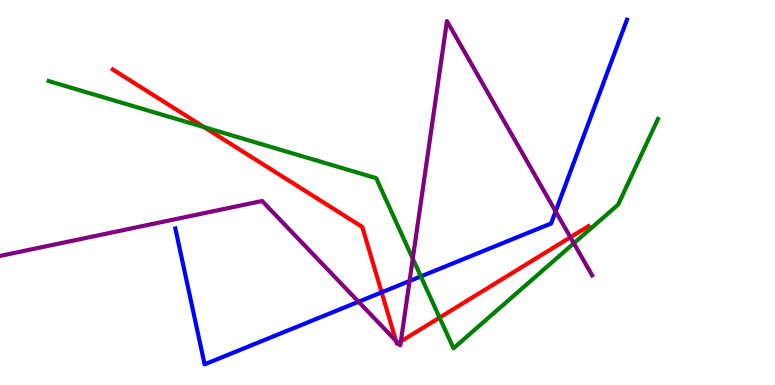[{'lines': ['blue', 'red'], 'intersections': [{'x': 4.92, 'y': 2.41}]}, {'lines': ['green', 'red'], 'intersections': [{'x': 2.63, 'y': 6.7}, {'x': 5.67, 'y': 1.75}]}, {'lines': ['purple', 'red'], 'intersections': [{'x': 5.11, 'y': 1.15}, {'x': 5.14, 'y': 1.09}, {'x': 5.17, 'y': 1.13}, {'x': 7.36, 'y': 3.84}]}, {'lines': ['blue', 'green'], 'intersections': [{'x': 5.43, 'y': 2.82}]}, {'lines': ['blue', 'purple'], 'intersections': [{'x': 4.63, 'y': 2.16}, {'x': 5.28, 'y': 2.7}, {'x': 7.17, 'y': 4.51}]}, {'lines': ['green', 'purple'], 'intersections': [{'x': 5.33, 'y': 3.28}, {'x': 7.4, 'y': 3.68}]}]